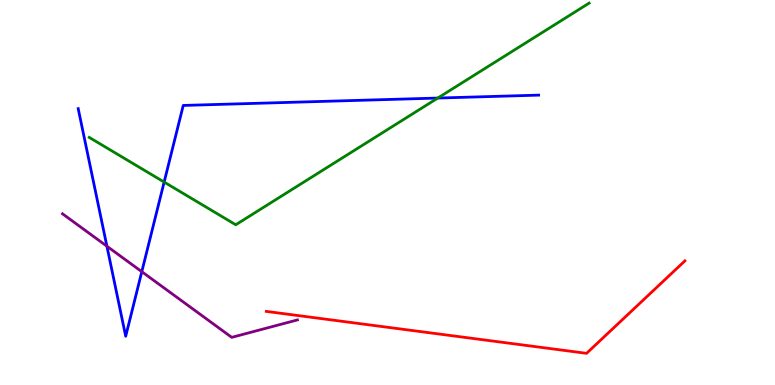[{'lines': ['blue', 'red'], 'intersections': []}, {'lines': ['green', 'red'], 'intersections': []}, {'lines': ['purple', 'red'], 'intersections': []}, {'lines': ['blue', 'green'], 'intersections': [{'x': 2.12, 'y': 5.27}, {'x': 5.65, 'y': 7.45}]}, {'lines': ['blue', 'purple'], 'intersections': [{'x': 1.38, 'y': 3.6}, {'x': 1.83, 'y': 2.94}]}, {'lines': ['green', 'purple'], 'intersections': []}]